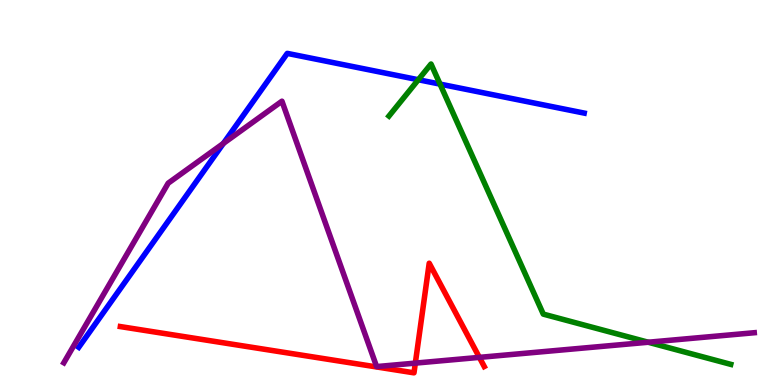[{'lines': ['blue', 'red'], 'intersections': []}, {'lines': ['green', 'red'], 'intersections': []}, {'lines': ['purple', 'red'], 'intersections': [{'x': 5.36, 'y': 0.568}, {'x': 6.19, 'y': 0.718}]}, {'lines': ['blue', 'green'], 'intersections': [{'x': 5.4, 'y': 7.93}, {'x': 5.68, 'y': 7.82}]}, {'lines': ['blue', 'purple'], 'intersections': [{'x': 2.88, 'y': 6.28}]}, {'lines': ['green', 'purple'], 'intersections': [{'x': 8.36, 'y': 1.11}]}]